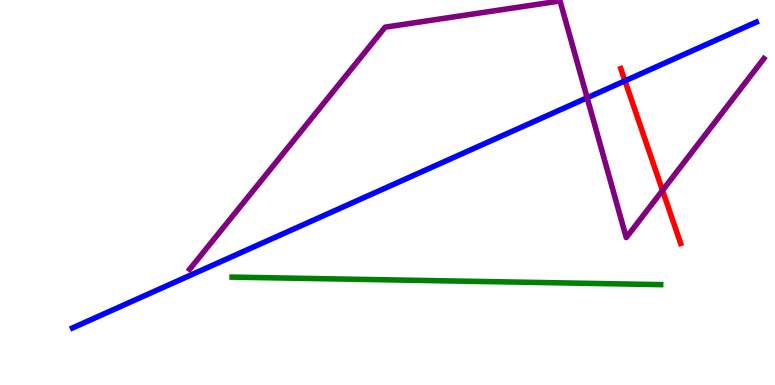[{'lines': ['blue', 'red'], 'intersections': [{'x': 8.06, 'y': 7.9}]}, {'lines': ['green', 'red'], 'intersections': []}, {'lines': ['purple', 'red'], 'intersections': [{'x': 8.55, 'y': 5.05}]}, {'lines': ['blue', 'green'], 'intersections': []}, {'lines': ['blue', 'purple'], 'intersections': [{'x': 7.58, 'y': 7.46}]}, {'lines': ['green', 'purple'], 'intersections': []}]